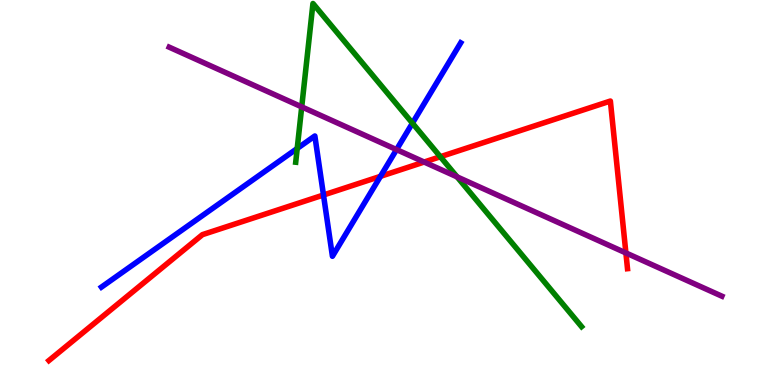[{'lines': ['blue', 'red'], 'intersections': [{'x': 4.17, 'y': 4.93}, {'x': 4.91, 'y': 5.42}]}, {'lines': ['green', 'red'], 'intersections': [{'x': 5.68, 'y': 5.93}]}, {'lines': ['purple', 'red'], 'intersections': [{'x': 5.47, 'y': 5.79}, {'x': 8.08, 'y': 3.43}]}, {'lines': ['blue', 'green'], 'intersections': [{'x': 3.83, 'y': 6.14}, {'x': 5.32, 'y': 6.8}]}, {'lines': ['blue', 'purple'], 'intersections': [{'x': 5.12, 'y': 6.11}]}, {'lines': ['green', 'purple'], 'intersections': [{'x': 3.89, 'y': 7.22}, {'x': 5.9, 'y': 5.41}]}]